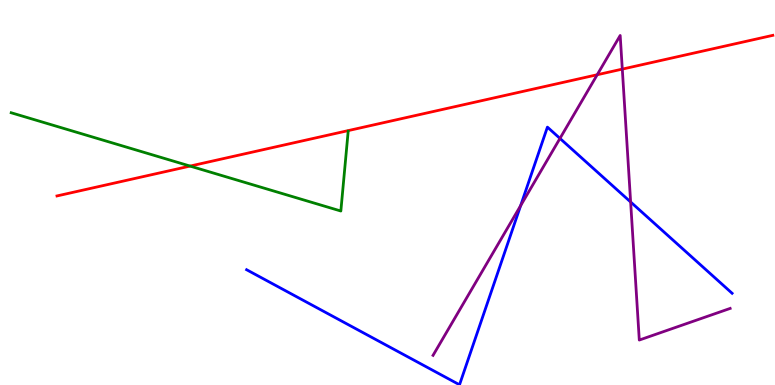[{'lines': ['blue', 'red'], 'intersections': []}, {'lines': ['green', 'red'], 'intersections': [{'x': 2.45, 'y': 5.69}]}, {'lines': ['purple', 'red'], 'intersections': [{'x': 7.71, 'y': 8.06}, {'x': 8.03, 'y': 8.2}]}, {'lines': ['blue', 'green'], 'intersections': []}, {'lines': ['blue', 'purple'], 'intersections': [{'x': 6.72, 'y': 4.66}, {'x': 7.23, 'y': 6.4}, {'x': 8.14, 'y': 4.75}]}, {'lines': ['green', 'purple'], 'intersections': []}]